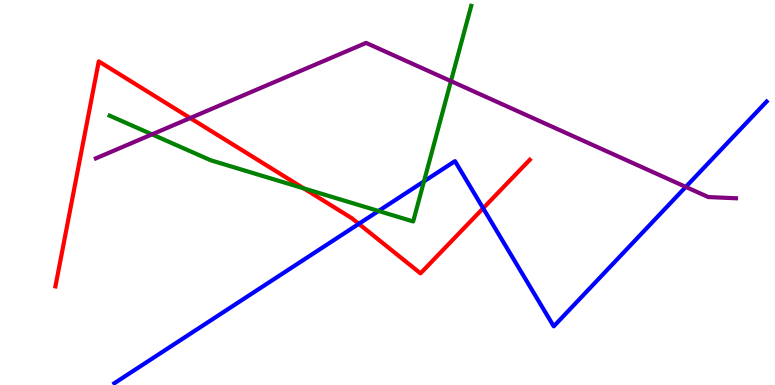[{'lines': ['blue', 'red'], 'intersections': [{'x': 4.63, 'y': 4.19}, {'x': 6.23, 'y': 4.59}]}, {'lines': ['green', 'red'], 'intersections': [{'x': 3.92, 'y': 5.11}]}, {'lines': ['purple', 'red'], 'intersections': [{'x': 2.45, 'y': 6.93}]}, {'lines': ['blue', 'green'], 'intersections': [{'x': 4.88, 'y': 4.52}, {'x': 5.47, 'y': 5.29}]}, {'lines': ['blue', 'purple'], 'intersections': [{'x': 8.85, 'y': 5.15}]}, {'lines': ['green', 'purple'], 'intersections': [{'x': 1.96, 'y': 6.51}, {'x': 5.82, 'y': 7.89}]}]